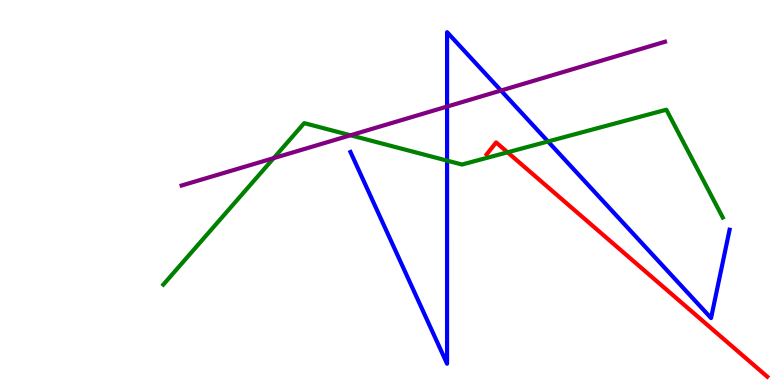[{'lines': ['blue', 'red'], 'intersections': []}, {'lines': ['green', 'red'], 'intersections': [{'x': 6.55, 'y': 6.04}]}, {'lines': ['purple', 'red'], 'intersections': []}, {'lines': ['blue', 'green'], 'intersections': [{'x': 5.77, 'y': 5.83}, {'x': 7.07, 'y': 6.33}]}, {'lines': ['blue', 'purple'], 'intersections': [{'x': 5.77, 'y': 7.23}, {'x': 6.46, 'y': 7.65}]}, {'lines': ['green', 'purple'], 'intersections': [{'x': 3.53, 'y': 5.89}, {'x': 4.52, 'y': 6.49}]}]